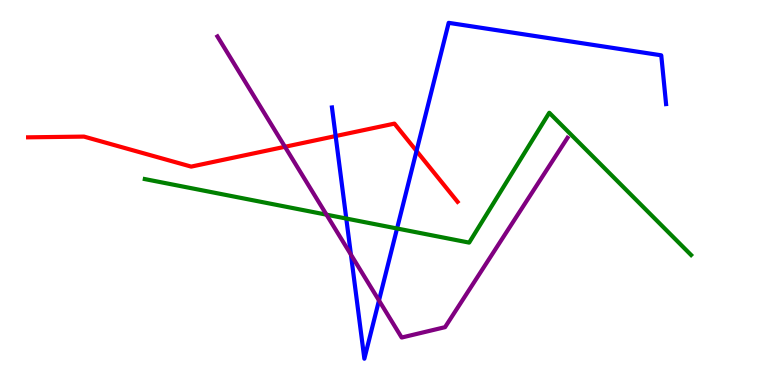[{'lines': ['blue', 'red'], 'intersections': [{'x': 4.33, 'y': 6.47}, {'x': 5.37, 'y': 6.08}]}, {'lines': ['green', 'red'], 'intersections': []}, {'lines': ['purple', 'red'], 'intersections': [{'x': 3.68, 'y': 6.19}]}, {'lines': ['blue', 'green'], 'intersections': [{'x': 4.47, 'y': 4.32}, {'x': 5.12, 'y': 4.07}]}, {'lines': ['blue', 'purple'], 'intersections': [{'x': 4.53, 'y': 3.39}, {'x': 4.89, 'y': 2.2}]}, {'lines': ['green', 'purple'], 'intersections': [{'x': 4.21, 'y': 4.42}]}]